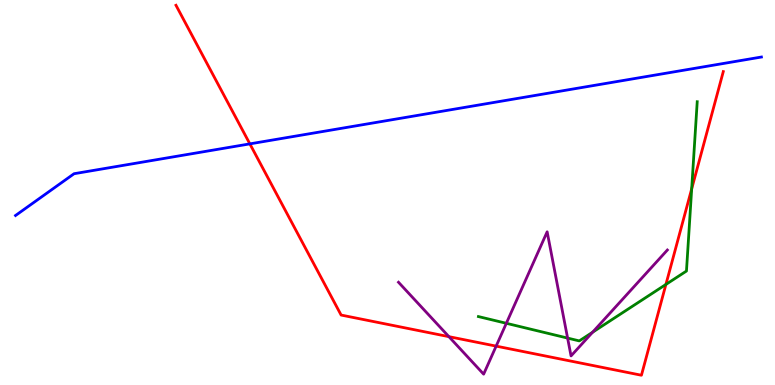[{'lines': ['blue', 'red'], 'intersections': [{'x': 3.22, 'y': 6.26}]}, {'lines': ['green', 'red'], 'intersections': [{'x': 8.59, 'y': 2.61}, {'x': 8.92, 'y': 5.09}]}, {'lines': ['purple', 'red'], 'intersections': [{'x': 5.79, 'y': 1.26}, {'x': 6.4, 'y': 1.01}]}, {'lines': ['blue', 'green'], 'intersections': []}, {'lines': ['blue', 'purple'], 'intersections': []}, {'lines': ['green', 'purple'], 'intersections': [{'x': 6.53, 'y': 1.6}, {'x': 7.32, 'y': 1.22}, {'x': 7.65, 'y': 1.37}]}]